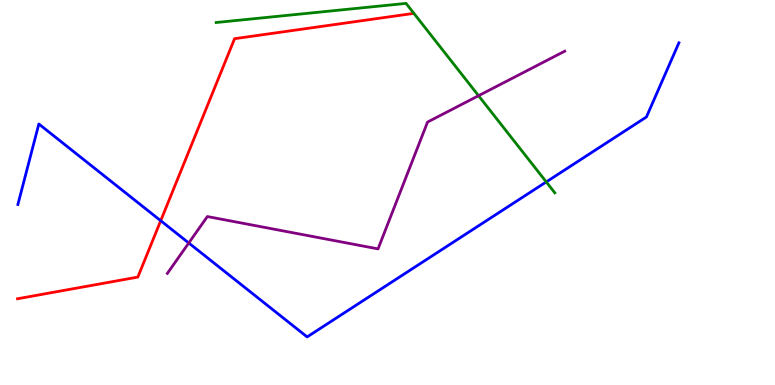[{'lines': ['blue', 'red'], 'intersections': [{'x': 2.07, 'y': 4.27}]}, {'lines': ['green', 'red'], 'intersections': []}, {'lines': ['purple', 'red'], 'intersections': []}, {'lines': ['blue', 'green'], 'intersections': [{'x': 7.05, 'y': 5.27}]}, {'lines': ['blue', 'purple'], 'intersections': [{'x': 2.44, 'y': 3.69}]}, {'lines': ['green', 'purple'], 'intersections': [{'x': 6.17, 'y': 7.51}]}]